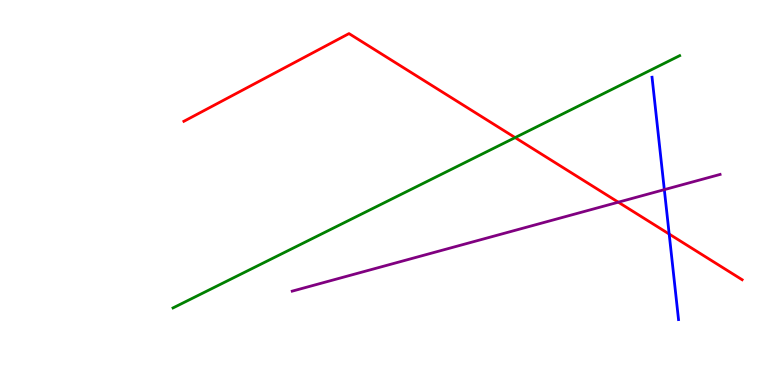[{'lines': ['blue', 'red'], 'intersections': [{'x': 8.63, 'y': 3.92}]}, {'lines': ['green', 'red'], 'intersections': [{'x': 6.65, 'y': 6.43}]}, {'lines': ['purple', 'red'], 'intersections': [{'x': 7.98, 'y': 4.75}]}, {'lines': ['blue', 'green'], 'intersections': []}, {'lines': ['blue', 'purple'], 'intersections': [{'x': 8.57, 'y': 5.07}]}, {'lines': ['green', 'purple'], 'intersections': []}]